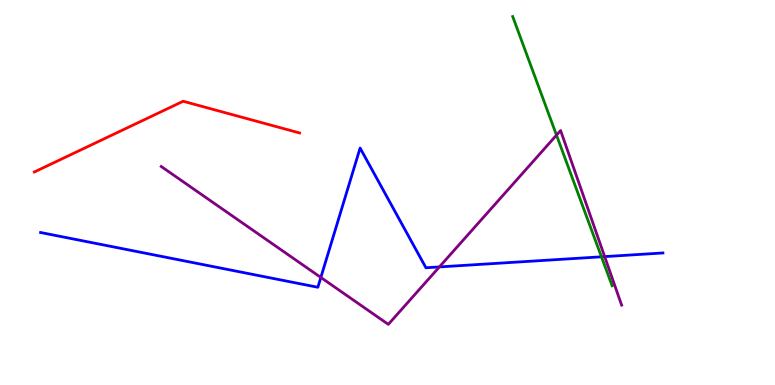[{'lines': ['blue', 'red'], 'intersections': []}, {'lines': ['green', 'red'], 'intersections': []}, {'lines': ['purple', 'red'], 'intersections': []}, {'lines': ['blue', 'green'], 'intersections': [{'x': 7.76, 'y': 3.33}]}, {'lines': ['blue', 'purple'], 'intersections': [{'x': 4.14, 'y': 2.79}, {'x': 5.67, 'y': 3.07}, {'x': 7.8, 'y': 3.33}]}, {'lines': ['green', 'purple'], 'intersections': [{'x': 7.18, 'y': 6.49}]}]